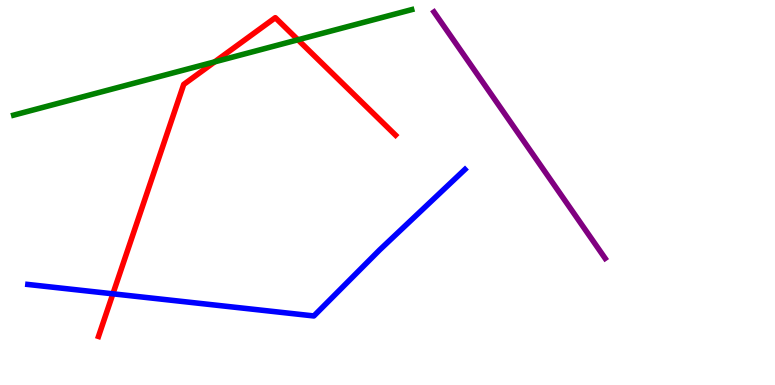[{'lines': ['blue', 'red'], 'intersections': [{'x': 1.46, 'y': 2.37}]}, {'lines': ['green', 'red'], 'intersections': [{'x': 2.77, 'y': 8.39}, {'x': 3.84, 'y': 8.97}]}, {'lines': ['purple', 'red'], 'intersections': []}, {'lines': ['blue', 'green'], 'intersections': []}, {'lines': ['blue', 'purple'], 'intersections': []}, {'lines': ['green', 'purple'], 'intersections': []}]